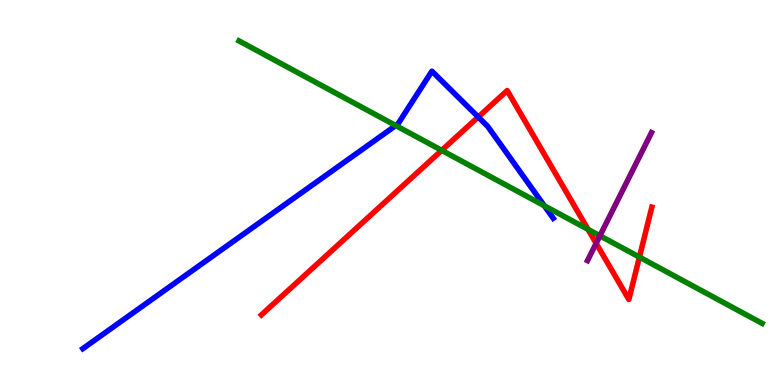[{'lines': ['blue', 'red'], 'intersections': [{'x': 6.17, 'y': 6.96}]}, {'lines': ['green', 'red'], 'intersections': [{'x': 5.7, 'y': 6.09}, {'x': 7.59, 'y': 4.04}, {'x': 8.25, 'y': 3.32}]}, {'lines': ['purple', 'red'], 'intersections': [{'x': 7.69, 'y': 3.68}]}, {'lines': ['blue', 'green'], 'intersections': [{'x': 5.11, 'y': 6.74}, {'x': 7.02, 'y': 4.66}]}, {'lines': ['blue', 'purple'], 'intersections': []}, {'lines': ['green', 'purple'], 'intersections': [{'x': 7.74, 'y': 3.88}]}]